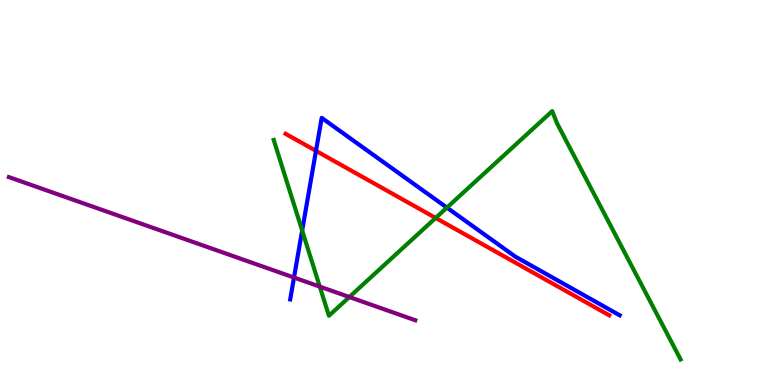[{'lines': ['blue', 'red'], 'intersections': [{'x': 4.08, 'y': 6.08}]}, {'lines': ['green', 'red'], 'intersections': [{'x': 5.62, 'y': 4.34}]}, {'lines': ['purple', 'red'], 'intersections': []}, {'lines': ['blue', 'green'], 'intersections': [{'x': 3.9, 'y': 4.01}, {'x': 5.77, 'y': 4.61}]}, {'lines': ['blue', 'purple'], 'intersections': [{'x': 3.79, 'y': 2.79}]}, {'lines': ['green', 'purple'], 'intersections': [{'x': 4.13, 'y': 2.56}, {'x': 4.51, 'y': 2.28}]}]